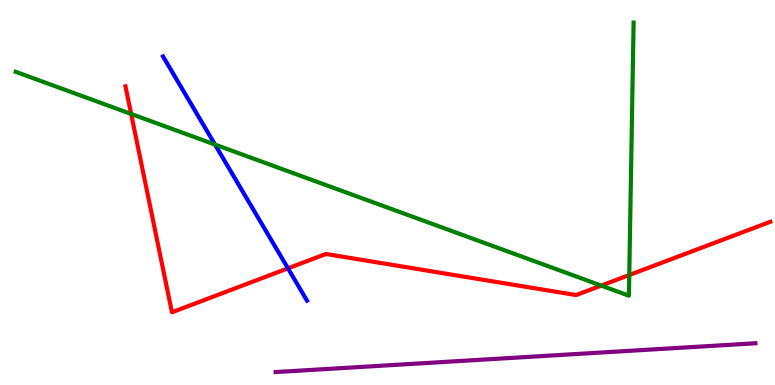[{'lines': ['blue', 'red'], 'intersections': [{'x': 3.72, 'y': 3.03}]}, {'lines': ['green', 'red'], 'intersections': [{'x': 1.69, 'y': 7.04}, {'x': 7.76, 'y': 2.58}, {'x': 8.12, 'y': 2.86}]}, {'lines': ['purple', 'red'], 'intersections': []}, {'lines': ['blue', 'green'], 'intersections': [{'x': 2.77, 'y': 6.24}]}, {'lines': ['blue', 'purple'], 'intersections': []}, {'lines': ['green', 'purple'], 'intersections': []}]